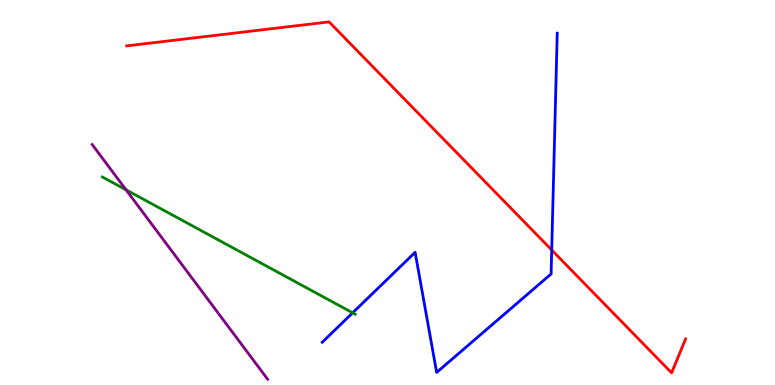[{'lines': ['blue', 'red'], 'intersections': [{'x': 7.12, 'y': 3.51}]}, {'lines': ['green', 'red'], 'intersections': []}, {'lines': ['purple', 'red'], 'intersections': []}, {'lines': ['blue', 'green'], 'intersections': [{'x': 4.55, 'y': 1.87}]}, {'lines': ['blue', 'purple'], 'intersections': []}, {'lines': ['green', 'purple'], 'intersections': [{'x': 1.63, 'y': 5.07}]}]